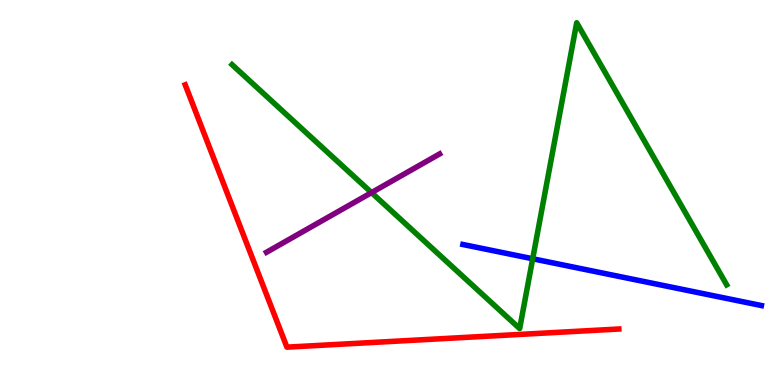[{'lines': ['blue', 'red'], 'intersections': []}, {'lines': ['green', 'red'], 'intersections': []}, {'lines': ['purple', 'red'], 'intersections': []}, {'lines': ['blue', 'green'], 'intersections': [{'x': 6.87, 'y': 3.28}]}, {'lines': ['blue', 'purple'], 'intersections': []}, {'lines': ['green', 'purple'], 'intersections': [{'x': 4.79, 'y': 5.0}]}]